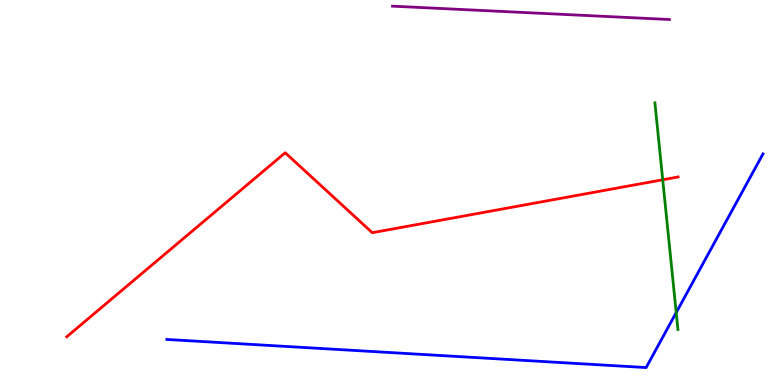[{'lines': ['blue', 'red'], 'intersections': []}, {'lines': ['green', 'red'], 'intersections': [{'x': 8.55, 'y': 5.33}]}, {'lines': ['purple', 'red'], 'intersections': []}, {'lines': ['blue', 'green'], 'intersections': [{'x': 8.73, 'y': 1.88}]}, {'lines': ['blue', 'purple'], 'intersections': []}, {'lines': ['green', 'purple'], 'intersections': []}]